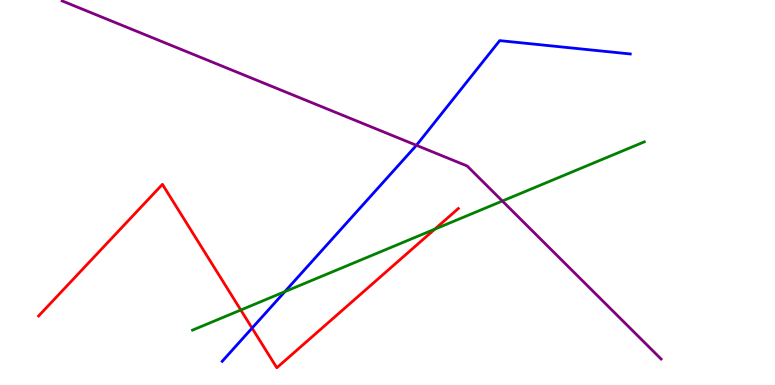[{'lines': ['blue', 'red'], 'intersections': [{'x': 3.25, 'y': 1.48}]}, {'lines': ['green', 'red'], 'intersections': [{'x': 3.11, 'y': 1.95}, {'x': 5.61, 'y': 4.05}]}, {'lines': ['purple', 'red'], 'intersections': []}, {'lines': ['blue', 'green'], 'intersections': [{'x': 3.68, 'y': 2.42}]}, {'lines': ['blue', 'purple'], 'intersections': [{'x': 5.37, 'y': 6.23}]}, {'lines': ['green', 'purple'], 'intersections': [{'x': 6.48, 'y': 4.78}]}]